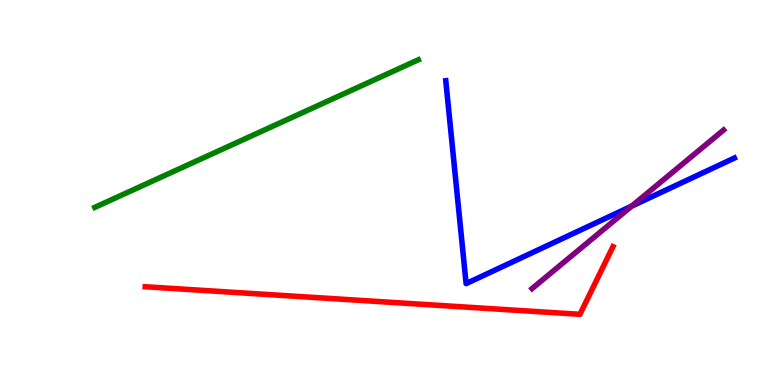[{'lines': ['blue', 'red'], 'intersections': []}, {'lines': ['green', 'red'], 'intersections': []}, {'lines': ['purple', 'red'], 'intersections': []}, {'lines': ['blue', 'green'], 'intersections': []}, {'lines': ['blue', 'purple'], 'intersections': [{'x': 8.15, 'y': 4.65}]}, {'lines': ['green', 'purple'], 'intersections': []}]